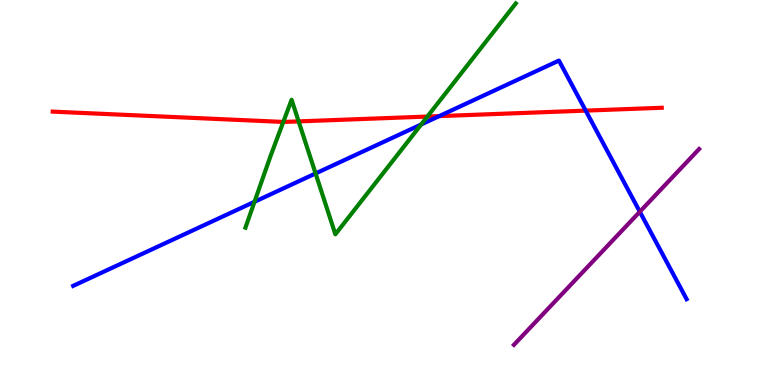[{'lines': ['blue', 'red'], 'intersections': [{'x': 5.67, 'y': 6.98}, {'x': 7.56, 'y': 7.13}]}, {'lines': ['green', 'red'], 'intersections': [{'x': 3.66, 'y': 6.83}, {'x': 3.85, 'y': 6.85}, {'x': 5.51, 'y': 6.97}]}, {'lines': ['purple', 'red'], 'intersections': []}, {'lines': ['blue', 'green'], 'intersections': [{'x': 3.28, 'y': 4.76}, {'x': 4.07, 'y': 5.49}, {'x': 5.43, 'y': 6.77}]}, {'lines': ['blue', 'purple'], 'intersections': [{'x': 8.26, 'y': 4.5}]}, {'lines': ['green', 'purple'], 'intersections': []}]